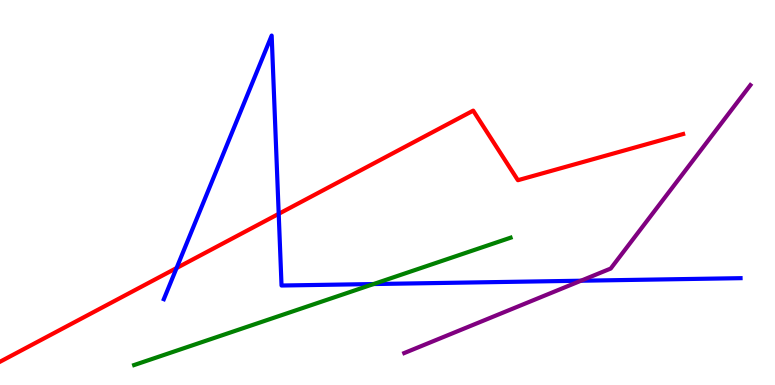[{'lines': ['blue', 'red'], 'intersections': [{'x': 2.28, 'y': 3.04}, {'x': 3.6, 'y': 4.45}]}, {'lines': ['green', 'red'], 'intersections': []}, {'lines': ['purple', 'red'], 'intersections': []}, {'lines': ['blue', 'green'], 'intersections': [{'x': 4.82, 'y': 2.62}]}, {'lines': ['blue', 'purple'], 'intersections': [{'x': 7.5, 'y': 2.71}]}, {'lines': ['green', 'purple'], 'intersections': []}]